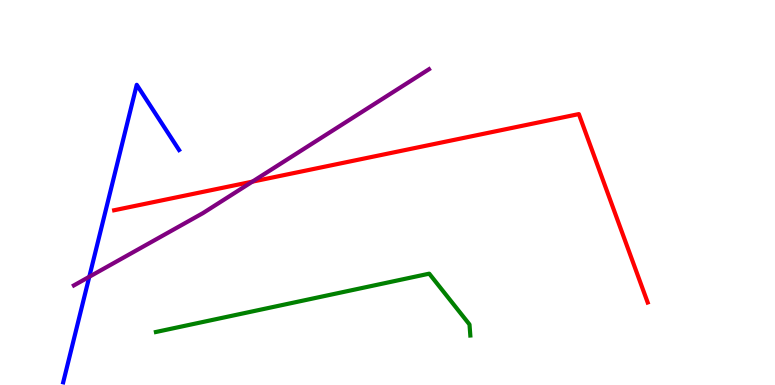[{'lines': ['blue', 'red'], 'intersections': []}, {'lines': ['green', 'red'], 'intersections': []}, {'lines': ['purple', 'red'], 'intersections': [{'x': 3.26, 'y': 5.28}]}, {'lines': ['blue', 'green'], 'intersections': []}, {'lines': ['blue', 'purple'], 'intersections': [{'x': 1.15, 'y': 2.81}]}, {'lines': ['green', 'purple'], 'intersections': []}]